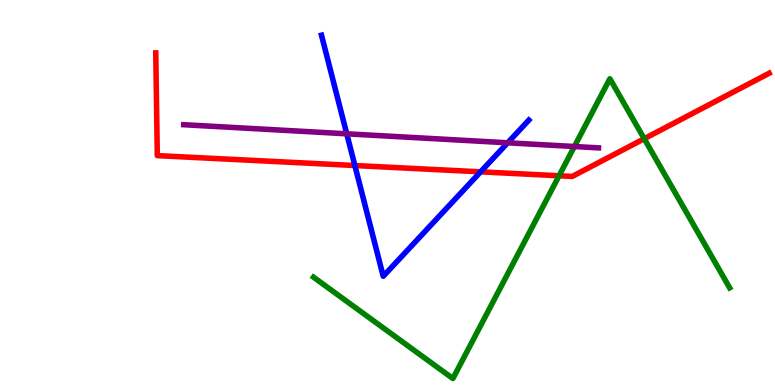[{'lines': ['blue', 'red'], 'intersections': [{'x': 4.58, 'y': 5.7}, {'x': 6.2, 'y': 5.54}]}, {'lines': ['green', 'red'], 'intersections': [{'x': 7.21, 'y': 5.43}, {'x': 8.31, 'y': 6.4}]}, {'lines': ['purple', 'red'], 'intersections': []}, {'lines': ['blue', 'green'], 'intersections': []}, {'lines': ['blue', 'purple'], 'intersections': [{'x': 4.47, 'y': 6.52}, {'x': 6.55, 'y': 6.29}]}, {'lines': ['green', 'purple'], 'intersections': [{'x': 7.41, 'y': 6.19}]}]